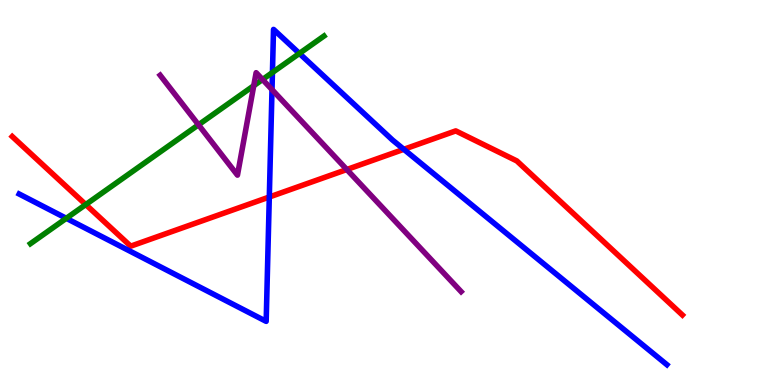[{'lines': ['blue', 'red'], 'intersections': [{'x': 3.47, 'y': 4.88}, {'x': 5.21, 'y': 6.12}]}, {'lines': ['green', 'red'], 'intersections': [{'x': 1.11, 'y': 4.69}]}, {'lines': ['purple', 'red'], 'intersections': [{'x': 4.47, 'y': 5.6}]}, {'lines': ['blue', 'green'], 'intersections': [{'x': 0.855, 'y': 4.33}, {'x': 3.52, 'y': 8.12}, {'x': 3.86, 'y': 8.61}]}, {'lines': ['blue', 'purple'], 'intersections': [{'x': 3.51, 'y': 7.67}]}, {'lines': ['green', 'purple'], 'intersections': [{'x': 2.56, 'y': 6.76}, {'x': 3.27, 'y': 7.77}, {'x': 3.39, 'y': 7.93}]}]